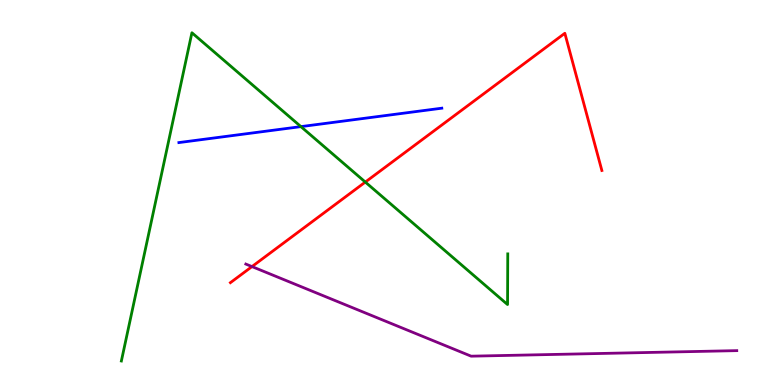[{'lines': ['blue', 'red'], 'intersections': []}, {'lines': ['green', 'red'], 'intersections': [{'x': 4.71, 'y': 5.27}]}, {'lines': ['purple', 'red'], 'intersections': [{'x': 3.25, 'y': 3.08}]}, {'lines': ['blue', 'green'], 'intersections': [{'x': 3.88, 'y': 6.71}]}, {'lines': ['blue', 'purple'], 'intersections': []}, {'lines': ['green', 'purple'], 'intersections': []}]